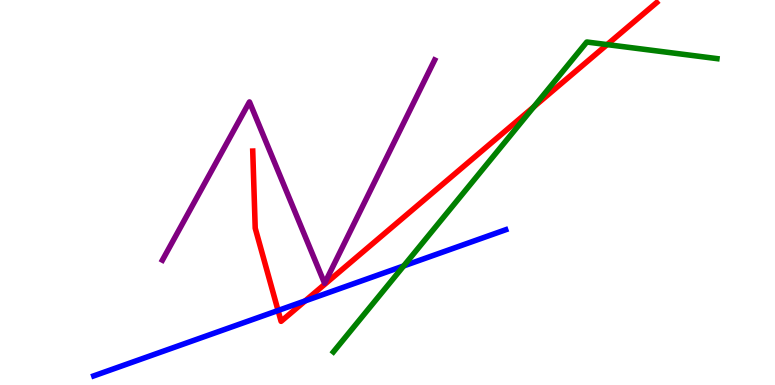[{'lines': ['blue', 'red'], 'intersections': [{'x': 3.59, 'y': 1.94}, {'x': 3.94, 'y': 2.19}]}, {'lines': ['green', 'red'], 'intersections': [{'x': 6.89, 'y': 7.22}, {'x': 7.83, 'y': 8.84}]}, {'lines': ['purple', 'red'], 'intersections': []}, {'lines': ['blue', 'green'], 'intersections': [{'x': 5.21, 'y': 3.09}]}, {'lines': ['blue', 'purple'], 'intersections': []}, {'lines': ['green', 'purple'], 'intersections': []}]